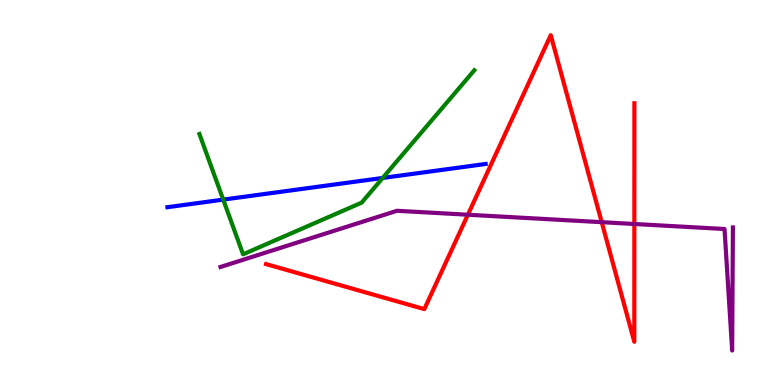[{'lines': ['blue', 'red'], 'intersections': []}, {'lines': ['green', 'red'], 'intersections': []}, {'lines': ['purple', 'red'], 'intersections': [{'x': 6.04, 'y': 4.42}, {'x': 7.76, 'y': 4.23}, {'x': 8.19, 'y': 4.18}]}, {'lines': ['blue', 'green'], 'intersections': [{'x': 2.88, 'y': 4.82}, {'x': 4.94, 'y': 5.38}]}, {'lines': ['blue', 'purple'], 'intersections': []}, {'lines': ['green', 'purple'], 'intersections': []}]